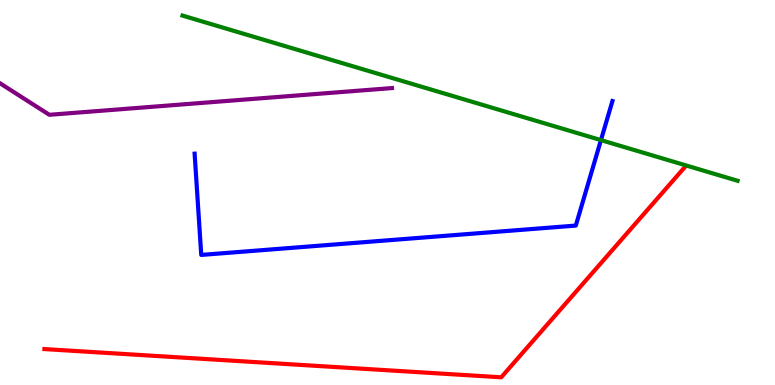[{'lines': ['blue', 'red'], 'intersections': []}, {'lines': ['green', 'red'], 'intersections': []}, {'lines': ['purple', 'red'], 'intersections': []}, {'lines': ['blue', 'green'], 'intersections': [{'x': 7.75, 'y': 6.36}]}, {'lines': ['blue', 'purple'], 'intersections': []}, {'lines': ['green', 'purple'], 'intersections': []}]